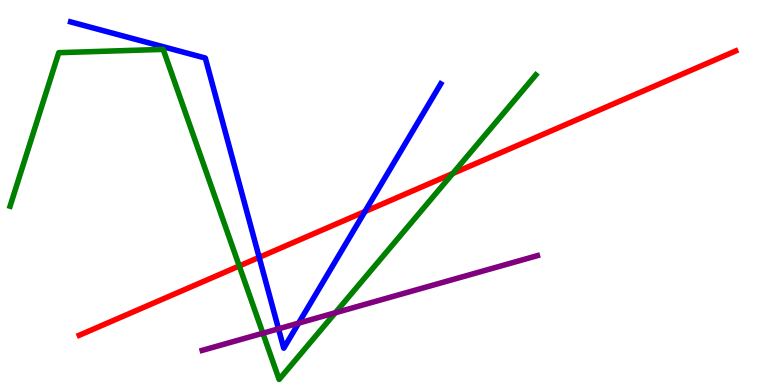[{'lines': ['blue', 'red'], 'intersections': [{'x': 3.34, 'y': 3.32}, {'x': 4.71, 'y': 4.51}]}, {'lines': ['green', 'red'], 'intersections': [{'x': 3.09, 'y': 3.09}, {'x': 5.84, 'y': 5.49}]}, {'lines': ['purple', 'red'], 'intersections': []}, {'lines': ['blue', 'green'], 'intersections': []}, {'lines': ['blue', 'purple'], 'intersections': [{'x': 3.59, 'y': 1.46}, {'x': 3.85, 'y': 1.61}]}, {'lines': ['green', 'purple'], 'intersections': [{'x': 3.39, 'y': 1.34}, {'x': 4.33, 'y': 1.88}]}]